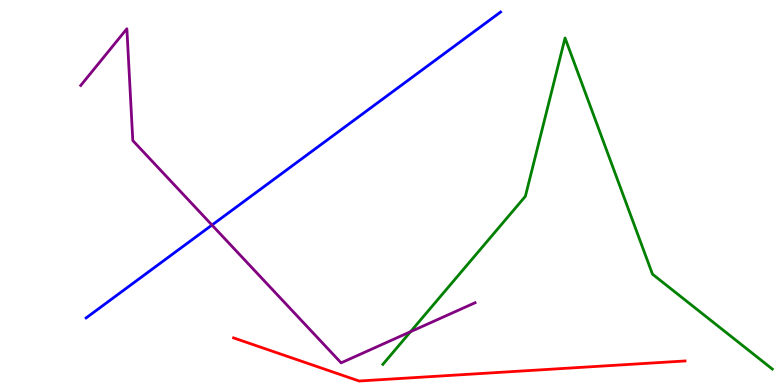[{'lines': ['blue', 'red'], 'intersections': []}, {'lines': ['green', 'red'], 'intersections': []}, {'lines': ['purple', 'red'], 'intersections': []}, {'lines': ['blue', 'green'], 'intersections': []}, {'lines': ['blue', 'purple'], 'intersections': [{'x': 2.74, 'y': 4.15}]}, {'lines': ['green', 'purple'], 'intersections': [{'x': 5.3, 'y': 1.38}]}]